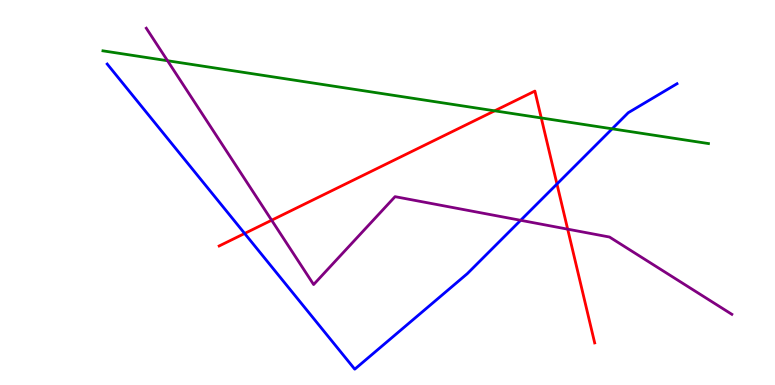[{'lines': ['blue', 'red'], 'intersections': [{'x': 3.16, 'y': 3.94}, {'x': 7.19, 'y': 5.22}]}, {'lines': ['green', 'red'], 'intersections': [{'x': 6.38, 'y': 7.12}, {'x': 6.98, 'y': 6.94}]}, {'lines': ['purple', 'red'], 'intersections': [{'x': 3.51, 'y': 4.28}, {'x': 7.32, 'y': 4.05}]}, {'lines': ['blue', 'green'], 'intersections': [{'x': 7.9, 'y': 6.65}]}, {'lines': ['blue', 'purple'], 'intersections': [{'x': 6.72, 'y': 4.28}]}, {'lines': ['green', 'purple'], 'intersections': [{'x': 2.16, 'y': 8.42}]}]